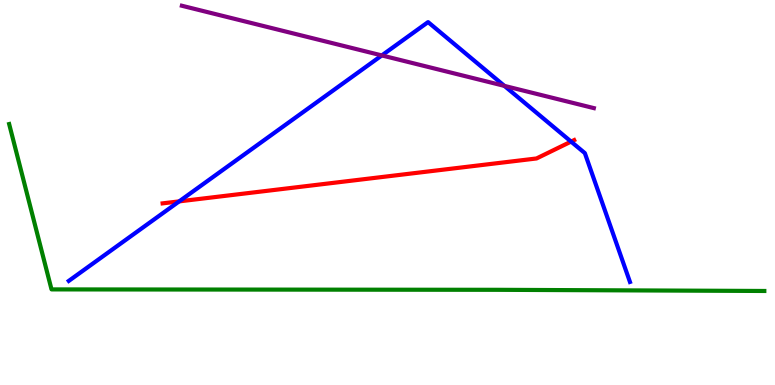[{'lines': ['blue', 'red'], 'intersections': [{'x': 2.31, 'y': 4.77}, {'x': 7.37, 'y': 6.32}]}, {'lines': ['green', 'red'], 'intersections': []}, {'lines': ['purple', 'red'], 'intersections': []}, {'lines': ['blue', 'green'], 'intersections': []}, {'lines': ['blue', 'purple'], 'intersections': [{'x': 4.93, 'y': 8.56}, {'x': 6.51, 'y': 7.77}]}, {'lines': ['green', 'purple'], 'intersections': []}]